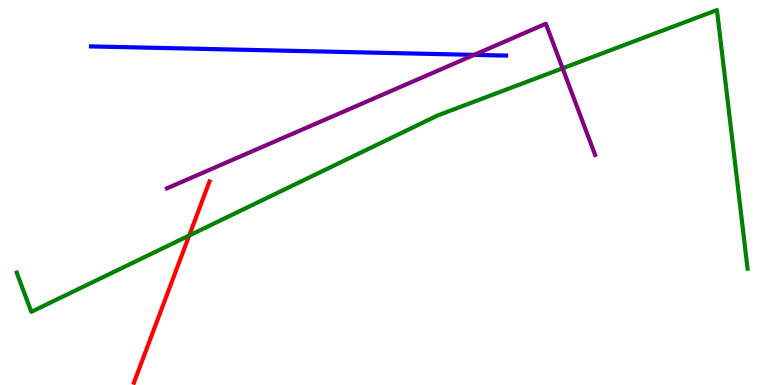[{'lines': ['blue', 'red'], 'intersections': []}, {'lines': ['green', 'red'], 'intersections': [{'x': 2.44, 'y': 3.88}]}, {'lines': ['purple', 'red'], 'intersections': []}, {'lines': ['blue', 'green'], 'intersections': []}, {'lines': ['blue', 'purple'], 'intersections': [{'x': 6.12, 'y': 8.57}]}, {'lines': ['green', 'purple'], 'intersections': [{'x': 7.26, 'y': 8.23}]}]